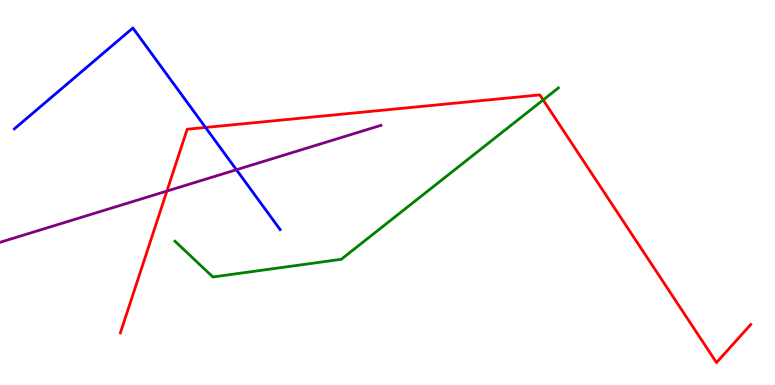[{'lines': ['blue', 'red'], 'intersections': [{'x': 2.65, 'y': 6.69}]}, {'lines': ['green', 'red'], 'intersections': [{'x': 7.01, 'y': 7.4}]}, {'lines': ['purple', 'red'], 'intersections': [{'x': 2.15, 'y': 5.04}]}, {'lines': ['blue', 'green'], 'intersections': []}, {'lines': ['blue', 'purple'], 'intersections': [{'x': 3.05, 'y': 5.59}]}, {'lines': ['green', 'purple'], 'intersections': []}]